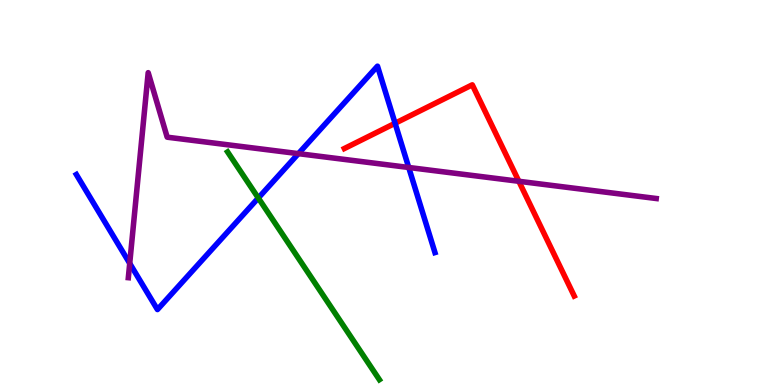[{'lines': ['blue', 'red'], 'intersections': [{'x': 5.1, 'y': 6.8}]}, {'lines': ['green', 'red'], 'intersections': []}, {'lines': ['purple', 'red'], 'intersections': [{'x': 6.69, 'y': 5.29}]}, {'lines': ['blue', 'green'], 'intersections': [{'x': 3.33, 'y': 4.86}]}, {'lines': ['blue', 'purple'], 'intersections': [{'x': 1.67, 'y': 3.16}, {'x': 3.85, 'y': 6.01}, {'x': 5.27, 'y': 5.65}]}, {'lines': ['green', 'purple'], 'intersections': []}]